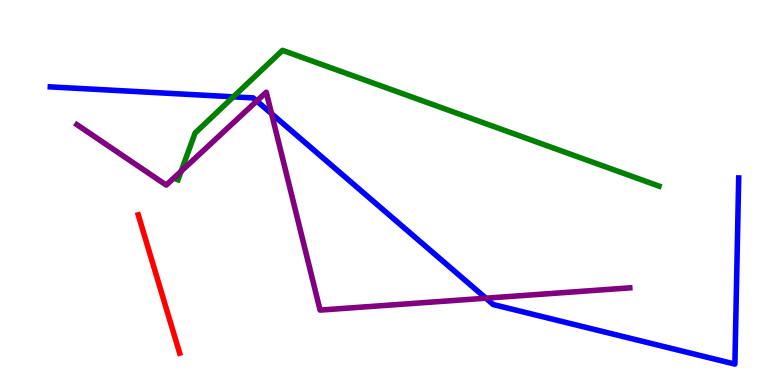[{'lines': ['blue', 'red'], 'intersections': []}, {'lines': ['green', 'red'], 'intersections': []}, {'lines': ['purple', 'red'], 'intersections': []}, {'lines': ['blue', 'green'], 'intersections': [{'x': 3.01, 'y': 7.48}]}, {'lines': ['blue', 'purple'], 'intersections': [{'x': 3.31, 'y': 7.38}, {'x': 3.5, 'y': 7.05}, {'x': 6.27, 'y': 2.25}]}, {'lines': ['green', 'purple'], 'intersections': [{'x': 2.34, 'y': 5.55}]}]